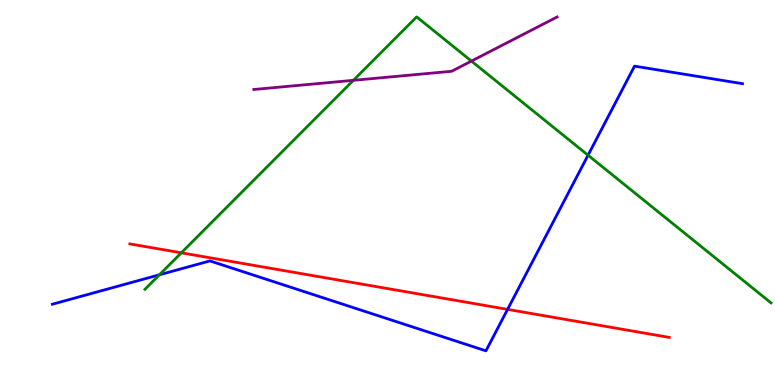[{'lines': ['blue', 'red'], 'intersections': [{'x': 6.55, 'y': 1.96}]}, {'lines': ['green', 'red'], 'intersections': [{'x': 2.34, 'y': 3.43}]}, {'lines': ['purple', 'red'], 'intersections': []}, {'lines': ['blue', 'green'], 'intersections': [{'x': 2.06, 'y': 2.86}, {'x': 7.59, 'y': 5.97}]}, {'lines': ['blue', 'purple'], 'intersections': []}, {'lines': ['green', 'purple'], 'intersections': [{'x': 4.56, 'y': 7.91}, {'x': 6.08, 'y': 8.41}]}]